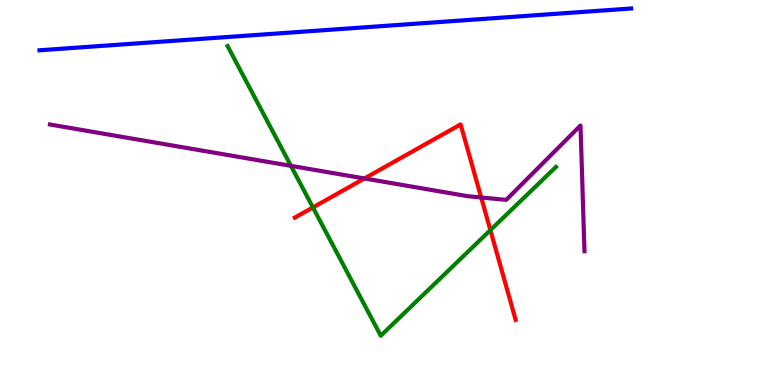[{'lines': ['blue', 'red'], 'intersections': []}, {'lines': ['green', 'red'], 'intersections': [{'x': 4.04, 'y': 4.61}, {'x': 6.33, 'y': 4.02}]}, {'lines': ['purple', 'red'], 'intersections': [{'x': 4.7, 'y': 5.36}, {'x': 6.21, 'y': 4.87}]}, {'lines': ['blue', 'green'], 'intersections': []}, {'lines': ['blue', 'purple'], 'intersections': []}, {'lines': ['green', 'purple'], 'intersections': [{'x': 3.75, 'y': 5.69}]}]